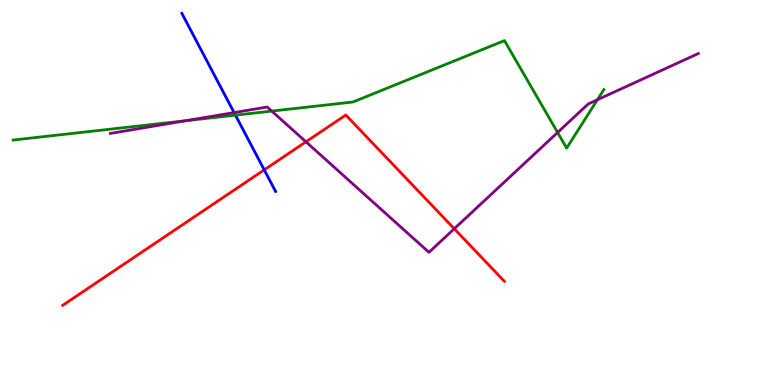[{'lines': ['blue', 'red'], 'intersections': [{'x': 3.41, 'y': 5.59}]}, {'lines': ['green', 'red'], 'intersections': []}, {'lines': ['purple', 'red'], 'intersections': [{'x': 3.95, 'y': 6.32}, {'x': 5.86, 'y': 4.06}]}, {'lines': ['blue', 'green'], 'intersections': [{'x': 3.04, 'y': 7.01}]}, {'lines': ['blue', 'purple'], 'intersections': [{'x': 3.02, 'y': 7.08}]}, {'lines': ['green', 'purple'], 'intersections': [{'x': 2.4, 'y': 6.86}, {'x': 3.51, 'y': 7.11}, {'x': 7.19, 'y': 6.56}, {'x': 7.71, 'y': 7.41}]}]